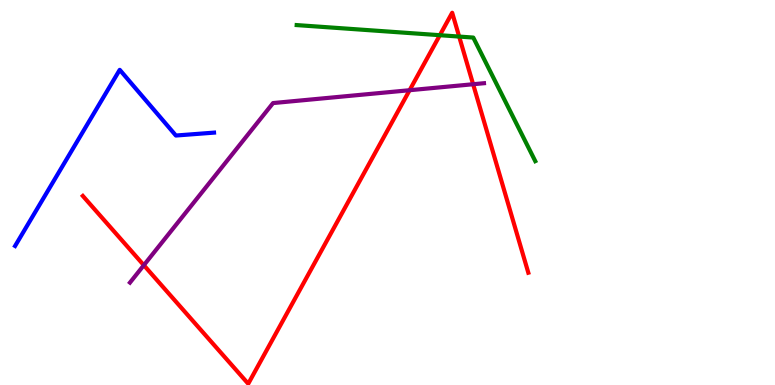[{'lines': ['blue', 'red'], 'intersections': []}, {'lines': ['green', 'red'], 'intersections': [{'x': 5.68, 'y': 9.09}, {'x': 5.92, 'y': 9.05}]}, {'lines': ['purple', 'red'], 'intersections': [{'x': 1.86, 'y': 3.11}, {'x': 5.29, 'y': 7.66}, {'x': 6.1, 'y': 7.81}]}, {'lines': ['blue', 'green'], 'intersections': []}, {'lines': ['blue', 'purple'], 'intersections': []}, {'lines': ['green', 'purple'], 'intersections': []}]